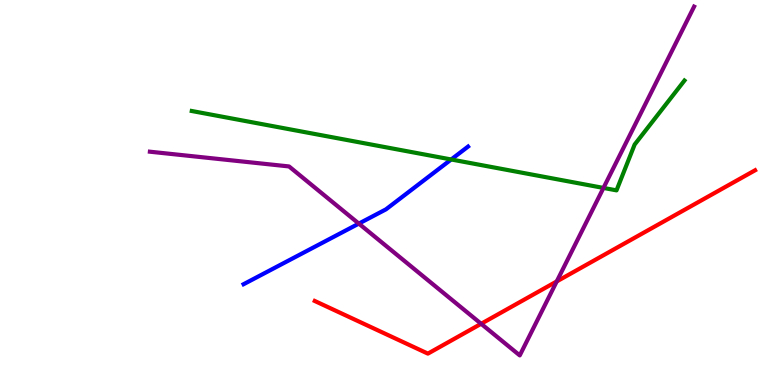[{'lines': ['blue', 'red'], 'intersections': []}, {'lines': ['green', 'red'], 'intersections': []}, {'lines': ['purple', 'red'], 'intersections': [{'x': 6.21, 'y': 1.59}, {'x': 7.18, 'y': 2.69}]}, {'lines': ['blue', 'green'], 'intersections': [{'x': 5.82, 'y': 5.86}]}, {'lines': ['blue', 'purple'], 'intersections': [{'x': 4.63, 'y': 4.19}]}, {'lines': ['green', 'purple'], 'intersections': [{'x': 7.79, 'y': 5.12}]}]